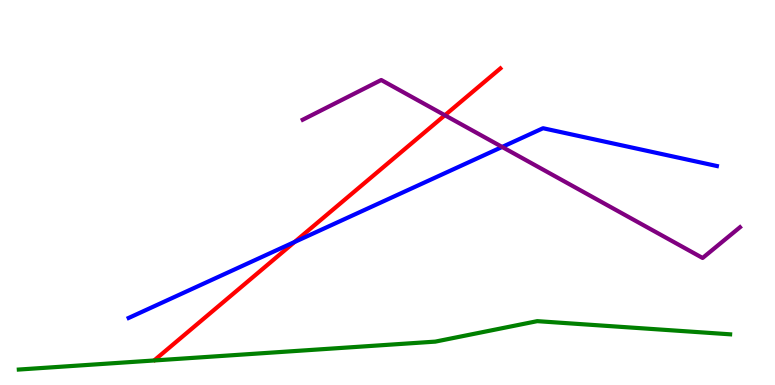[{'lines': ['blue', 'red'], 'intersections': [{'x': 3.8, 'y': 3.72}]}, {'lines': ['green', 'red'], 'intersections': []}, {'lines': ['purple', 'red'], 'intersections': [{'x': 5.74, 'y': 7.01}]}, {'lines': ['blue', 'green'], 'intersections': []}, {'lines': ['blue', 'purple'], 'intersections': [{'x': 6.48, 'y': 6.18}]}, {'lines': ['green', 'purple'], 'intersections': []}]